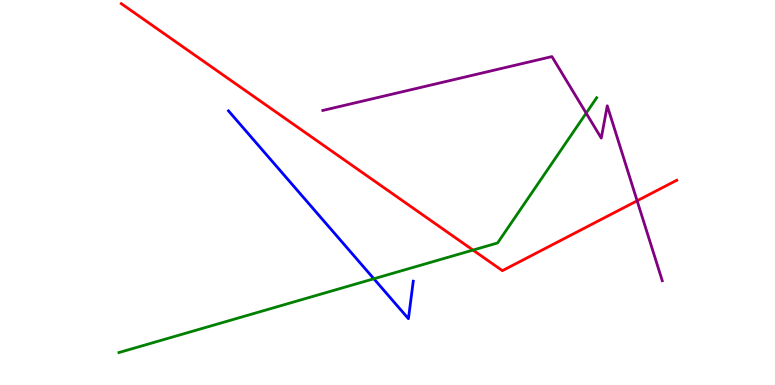[{'lines': ['blue', 'red'], 'intersections': []}, {'lines': ['green', 'red'], 'intersections': [{'x': 6.1, 'y': 3.5}]}, {'lines': ['purple', 'red'], 'intersections': [{'x': 8.22, 'y': 4.78}]}, {'lines': ['blue', 'green'], 'intersections': [{'x': 4.82, 'y': 2.76}]}, {'lines': ['blue', 'purple'], 'intersections': []}, {'lines': ['green', 'purple'], 'intersections': [{'x': 7.56, 'y': 7.06}]}]